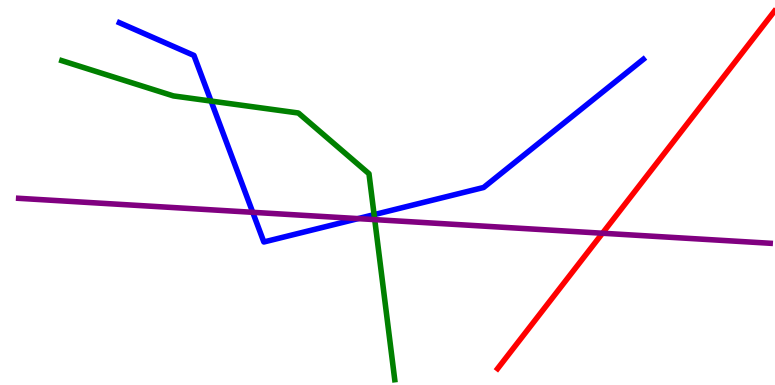[{'lines': ['blue', 'red'], 'intersections': []}, {'lines': ['green', 'red'], 'intersections': []}, {'lines': ['purple', 'red'], 'intersections': [{'x': 7.77, 'y': 3.94}]}, {'lines': ['blue', 'green'], 'intersections': [{'x': 2.72, 'y': 7.38}, {'x': 4.83, 'y': 4.42}]}, {'lines': ['blue', 'purple'], 'intersections': [{'x': 3.26, 'y': 4.49}, {'x': 4.62, 'y': 4.32}]}, {'lines': ['green', 'purple'], 'intersections': [{'x': 4.84, 'y': 4.3}]}]